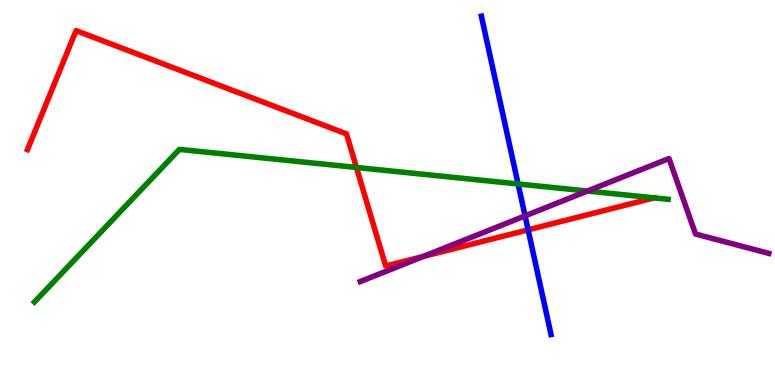[{'lines': ['blue', 'red'], 'intersections': [{'x': 6.81, 'y': 4.03}]}, {'lines': ['green', 'red'], 'intersections': [{'x': 4.6, 'y': 5.65}, {'x': 8.44, 'y': 4.86}]}, {'lines': ['purple', 'red'], 'intersections': [{'x': 5.46, 'y': 3.34}]}, {'lines': ['blue', 'green'], 'intersections': [{'x': 6.69, 'y': 5.22}]}, {'lines': ['blue', 'purple'], 'intersections': [{'x': 6.78, 'y': 4.39}]}, {'lines': ['green', 'purple'], 'intersections': [{'x': 7.58, 'y': 5.04}]}]